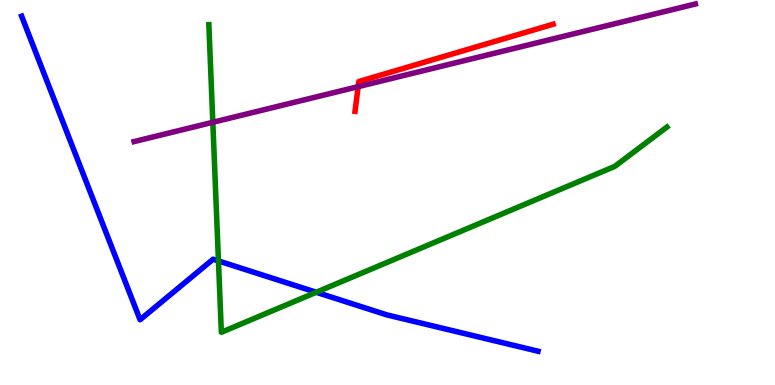[{'lines': ['blue', 'red'], 'intersections': []}, {'lines': ['green', 'red'], 'intersections': []}, {'lines': ['purple', 'red'], 'intersections': [{'x': 4.62, 'y': 7.75}]}, {'lines': ['blue', 'green'], 'intersections': [{'x': 2.82, 'y': 3.22}, {'x': 4.08, 'y': 2.41}]}, {'lines': ['blue', 'purple'], 'intersections': []}, {'lines': ['green', 'purple'], 'intersections': [{'x': 2.75, 'y': 6.82}]}]